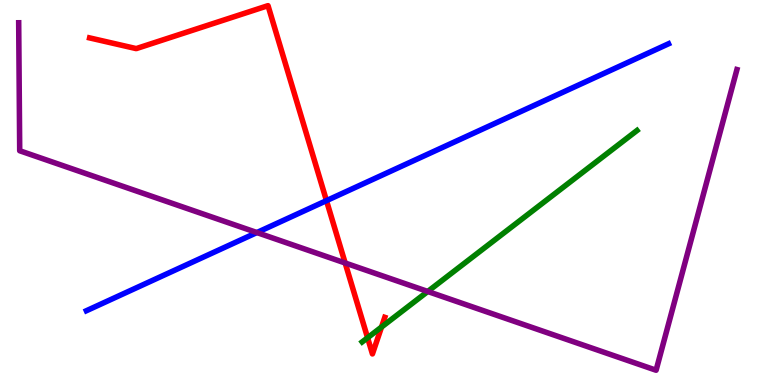[{'lines': ['blue', 'red'], 'intersections': [{'x': 4.21, 'y': 4.79}]}, {'lines': ['green', 'red'], 'intersections': [{'x': 4.74, 'y': 1.23}, {'x': 4.92, 'y': 1.51}]}, {'lines': ['purple', 'red'], 'intersections': [{'x': 4.45, 'y': 3.17}]}, {'lines': ['blue', 'green'], 'intersections': []}, {'lines': ['blue', 'purple'], 'intersections': [{'x': 3.31, 'y': 3.96}]}, {'lines': ['green', 'purple'], 'intersections': [{'x': 5.52, 'y': 2.43}]}]